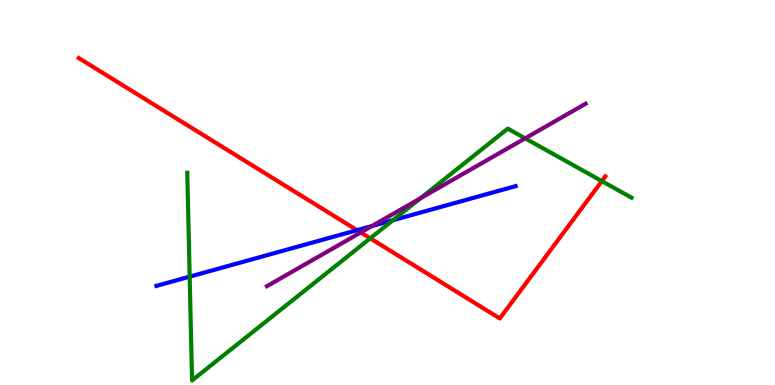[{'lines': ['blue', 'red'], 'intersections': [{'x': 4.61, 'y': 4.02}]}, {'lines': ['green', 'red'], 'intersections': [{'x': 4.78, 'y': 3.81}, {'x': 7.77, 'y': 5.3}]}, {'lines': ['purple', 'red'], 'intersections': [{'x': 4.65, 'y': 3.96}]}, {'lines': ['blue', 'green'], 'intersections': [{'x': 2.45, 'y': 2.81}, {'x': 5.07, 'y': 4.28}]}, {'lines': ['blue', 'purple'], 'intersections': [{'x': 4.8, 'y': 4.13}]}, {'lines': ['green', 'purple'], 'intersections': [{'x': 5.42, 'y': 4.85}, {'x': 6.78, 'y': 6.41}]}]